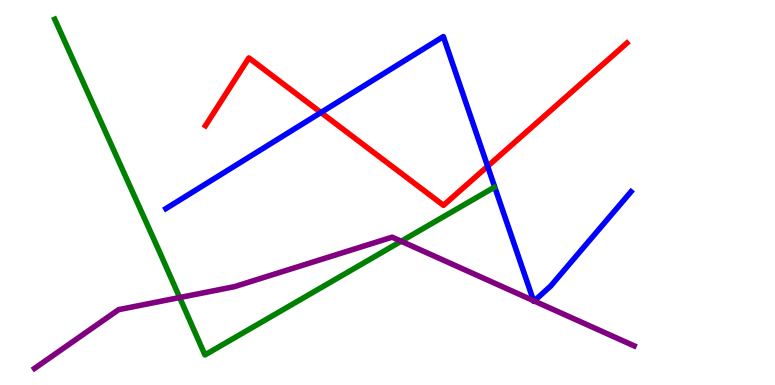[{'lines': ['blue', 'red'], 'intersections': [{'x': 4.14, 'y': 7.08}, {'x': 6.29, 'y': 5.68}]}, {'lines': ['green', 'red'], 'intersections': []}, {'lines': ['purple', 'red'], 'intersections': []}, {'lines': ['blue', 'green'], 'intersections': []}, {'lines': ['blue', 'purple'], 'intersections': [{'x': 6.88, 'y': 2.19}, {'x': 6.89, 'y': 2.18}]}, {'lines': ['green', 'purple'], 'intersections': [{'x': 2.32, 'y': 2.27}, {'x': 5.18, 'y': 3.73}]}]